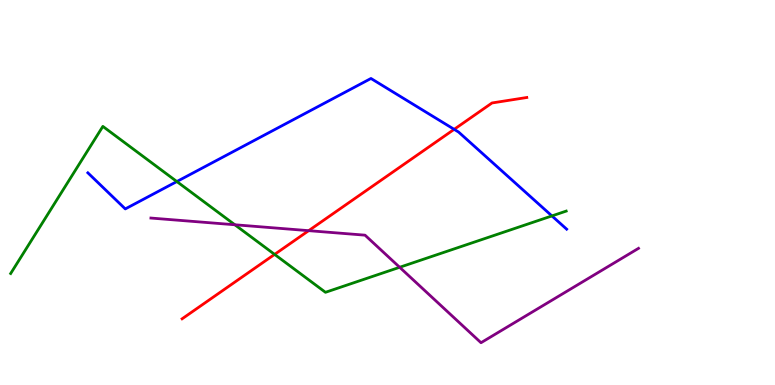[{'lines': ['blue', 'red'], 'intersections': [{'x': 5.86, 'y': 6.64}]}, {'lines': ['green', 'red'], 'intersections': [{'x': 3.54, 'y': 3.39}]}, {'lines': ['purple', 'red'], 'intersections': [{'x': 3.98, 'y': 4.01}]}, {'lines': ['blue', 'green'], 'intersections': [{'x': 2.28, 'y': 5.28}, {'x': 7.12, 'y': 4.39}]}, {'lines': ['blue', 'purple'], 'intersections': []}, {'lines': ['green', 'purple'], 'intersections': [{'x': 3.03, 'y': 4.16}, {'x': 5.16, 'y': 3.06}]}]